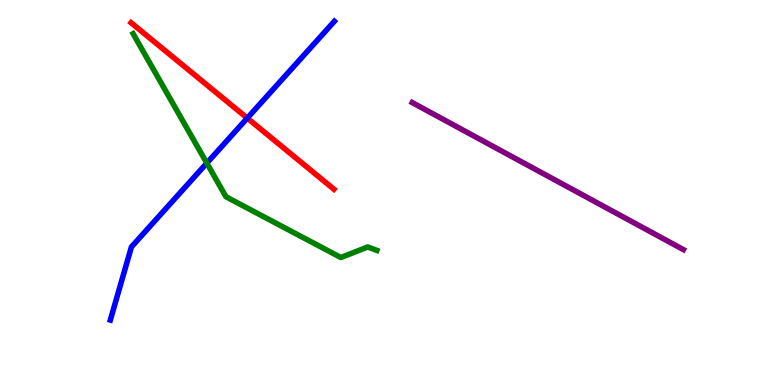[{'lines': ['blue', 'red'], 'intersections': [{'x': 3.19, 'y': 6.93}]}, {'lines': ['green', 'red'], 'intersections': []}, {'lines': ['purple', 'red'], 'intersections': []}, {'lines': ['blue', 'green'], 'intersections': [{'x': 2.67, 'y': 5.76}]}, {'lines': ['blue', 'purple'], 'intersections': []}, {'lines': ['green', 'purple'], 'intersections': []}]